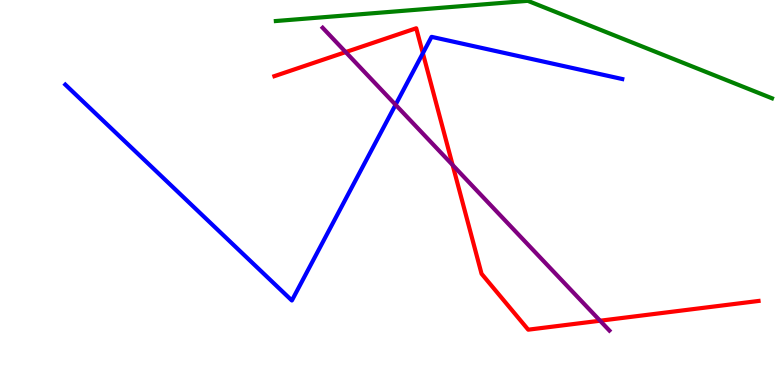[{'lines': ['blue', 'red'], 'intersections': [{'x': 5.46, 'y': 8.62}]}, {'lines': ['green', 'red'], 'intersections': []}, {'lines': ['purple', 'red'], 'intersections': [{'x': 4.46, 'y': 8.65}, {'x': 5.84, 'y': 5.71}, {'x': 7.74, 'y': 1.67}]}, {'lines': ['blue', 'green'], 'intersections': []}, {'lines': ['blue', 'purple'], 'intersections': [{'x': 5.1, 'y': 7.28}]}, {'lines': ['green', 'purple'], 'intersections': []}]